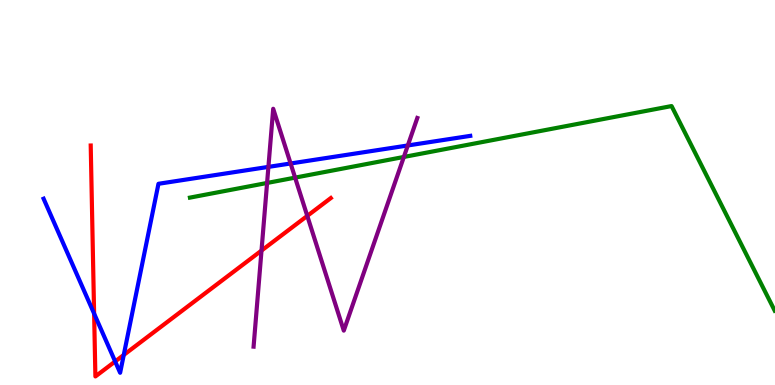[{'lines': ['blue', 'red'], 'intersections': [{'x': 1.21, 'y': 1.85}, {'x': 1.49, 'y': 0.611}, {'x': 1.6, 'y': 0.781}]}, {'lines': ['green', 'red'], 'intersections': []}, {'lines': ['purple', 'red'], 'intersections': [{'x': 3.37, 'y': 3.49}, {'x': 3.96, 'y': 4.39}]}, {'lines': ['blue', 'green'], 'intersections': []}, {'lines': ['blue', 'purple'], 'intersections': [{'x': 3.46, 'y': 5.67}, {'x': 3.75, 'y': 5.75}, {'x': 5.26, 'y': 6.22}]}, {'lines': ['green', 'purple'], 'intersections': [{'x': 3.45, 'y': 5.25}, {'x': 3.81, 'y': 5.39}, {'x': 5.21, 'y': 5.92}]}]